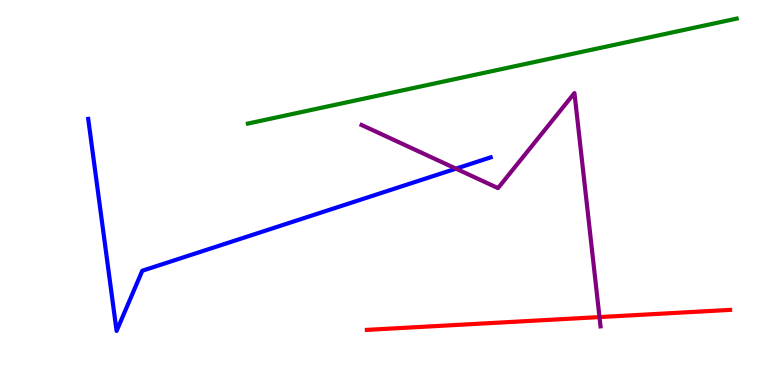[{'lines': ['blue', 'red'], 'intersections': []}, {'lines': ['green', 'red'], 'intersections': []}, {'lines': ['purple', 'red'], 'intersections': [{'x': 7.74, 'y': 1.76}]}, {'lines': ['blue', 'green'], 'intersections': []}, {'lines': ['blue', 'purple'], 'intersections': [{'x': 5.88, 'y': 5.62}]}, {'lines': ['green', 'purple'], 'intersections': []}]